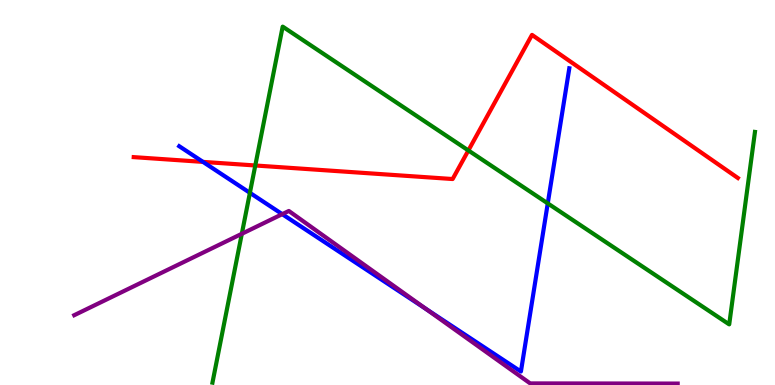[{'lines': ['blue', 'red'], 'intersections': [{'x': 2.62, 'y': 5.8}]}, {'lines': ['green', 'red'], 'intersections': [{'x': 3.29, 'y': 5.7}, {'x': 6.04, 'y': 6.09}]}, {'lines': ['purple', 'red'], 'intersections': []}, {'lines': ['blue', 'green'], 'intersections': [{'x': 3.22, 'y': 4.99}, {'x': 7.07, 'y': 4.72}]}, {'lines': ['blue', 'purple'], 'intersections': [{'x': 3.64, 'y': 4.44}, {'x': 5.5, 'y': 1.98}]}, {'lines': ['green', 'purple'], 'intersections': [{'x': 3.12, 'y': 3.93}]}]